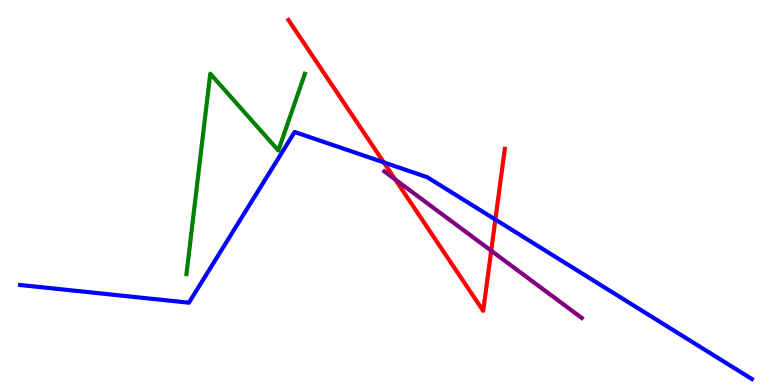[{'lines': ['blue', 'red'], 'intersections': [{'x': 4.95, 'y': 5.78}, {'x': 6.39, 'y': 4.3}]}, {'lines': ['green', 'red'], 'intersections': []}, {'lines': ['purple', 'red'], 'intersections': [{'x': 5.1, 'y': 5.34}, {'x': 6.34, 'y': 3.49}]}, {'lines': ['blue', 'green'], 'intersections': []}, {'lines': ['blue', 'purple'], 'intersections': []}, {'lines': ['green', 'purple'], 'intersections': []}]